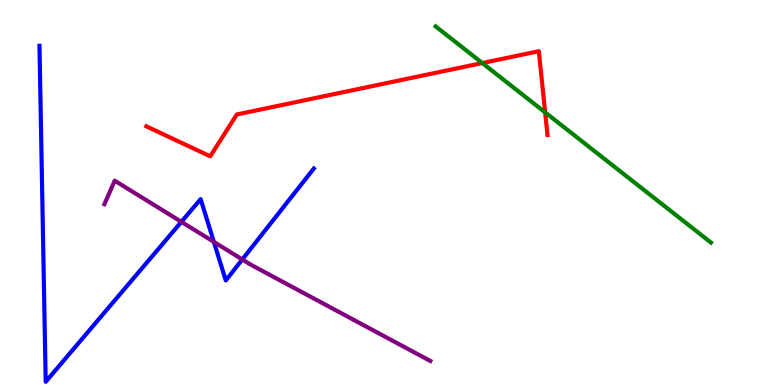[{'lines': ['blue', 'red'], 'intersections': []}, {'lines': ['green', 'red'], 'intersections': [{'x': 6.22, 'y': 8.36}, {'x': 7.03, 'y': 7.08}]}, {'lines': ['purple', 'red'], 'intersections': []}, {'lines': ['blue', 'green'], 'intersections': []}, {'lines': ['blue', 'purple'], 'intersections': [{'x': 2.34, 'y': 4.24}, {'x': 2.76, 'y': 3.72}, {'x': 3.13, 'y': 3.26}]}, {'lines': ['green', 'purple'], 'intersections': []}]